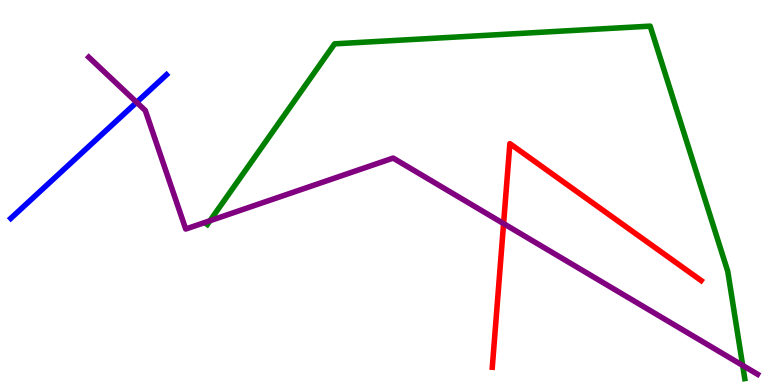[{'lines': ['blue', 'red'], 'intersections': []}, {'lines': ['green', 'red'], 'intersections': []}, {'lines': ['purple', 'red'], 'intersections': [{'x': 6.5, 'y': 4.19}]}, {'lines': ['blue', 'green'], 'intersections': []}, {'lines': ['blue', 'purple'], 'intersections': [{'x': 1.76, 'y': 7.34}]}, {'lines': ['green', 'purple'], 'intersections': [{'x': 2.71, 'y': 4.27}, {'x': 9.58, 'y': 0.509}]}]